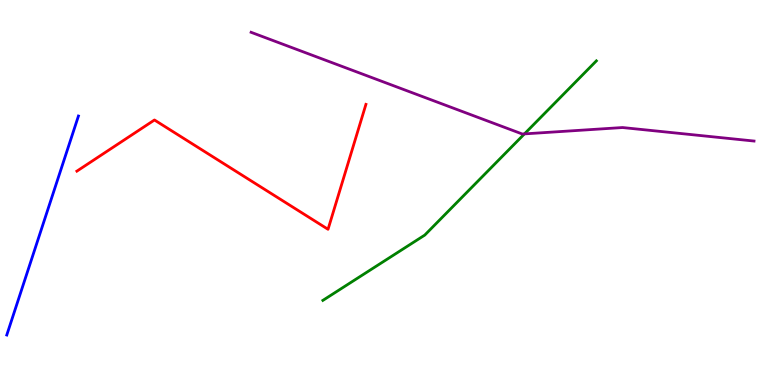[{'lines': ['blue', 'red'], 'intersections': []}, {'lines': ['green', 'red'], 'intersections': []}, {'lines': ['purple', 'red'], 'intersections': []}, {'lines': ['blue', 'green'], 'intersections': []}, {'lines': ['blue', 'purple'], 'intersections': []}, {'lines': ['green', 'purple'], 'intersections': [{'x': 6.77, 'y': 6.52}]}]